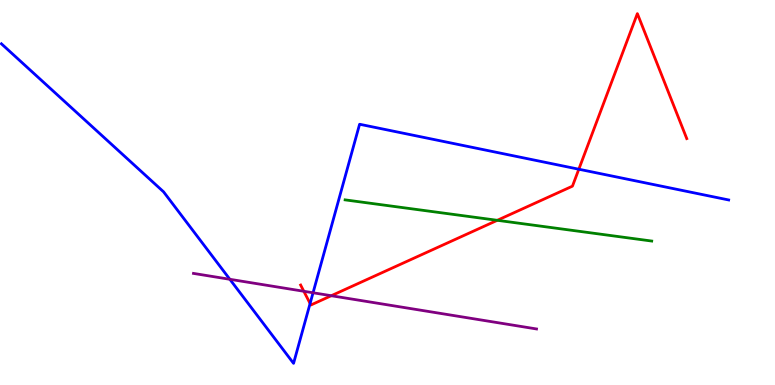[{'lines': ['blue', 'red'], 'intersections': [{'x': 4.0, 'y': 2.12}, {'x': 7.47, 'y': 5.6}]}, {'lines': ['green', 'red'], 'intersections': [{'x': 6.42, 'y': 4.28}]}, {'lines': ['purple', 'red'], 'intersections': [{'x': 3.92, 'y': 2.43}, {'x': 4.27, 'y': 2.32}]}, {'lines': ['blue', 'green'], 'intersections': []}, {'lines': ['blue', 'purple'], 'intersections': [{'x': 2.97, 'y': 2.75}, {'x': 4.04, 'y': 2.4}]}, {'lines': ['green', 'purple'], 'intersections': []}]